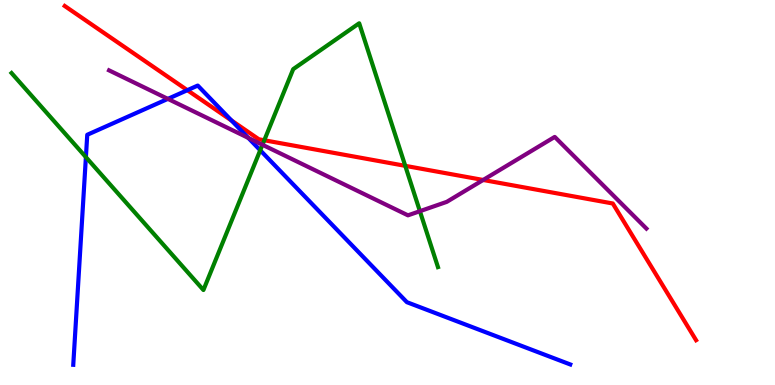[{'lines': ['blue', 'red'], 'intersections': [{'x': 2.42, 'y': 7.66}, {'x': 2.99, 'y': 6.87}]}, {'lines': ['green', 'red'], 'intersections': [{'x': 3.41, 'y': 6.36}, {'x': 5.23, 'y': 5.69}]}, {'lines': ['purple', 'red'], 'intersections': [{'x': 6.23, 'y': 5.33}]}, {'lines': ['blue', 'green'], 'intersections': [{'x': 1.11, 'y': 5.92}, {'x': 3.36, 'y': 6.1}]}, {'lines': ['blue', 'purple'], 'intersections': [{'x': 2.17, 'y': 7.43}, {'x': 3.2, 'y': 6.42}]}, {'lines': ['green', 'purple'], 'intersections': [{'x': 3.39, 'y': 6.24}, {'x': 5.42, 'y': 4.51}]}]